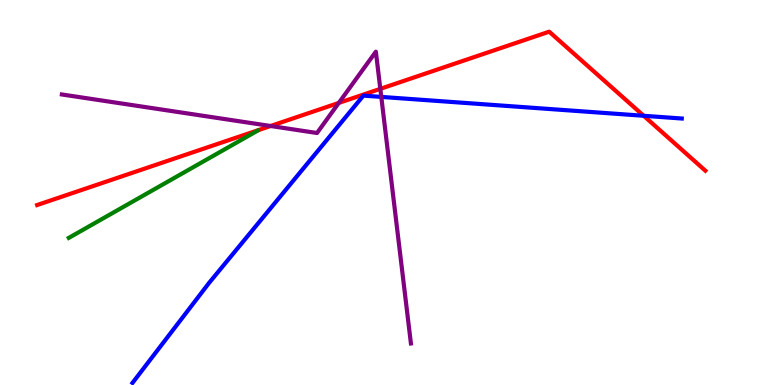[{'lines': ['blue', 'red'], 'intersections': [{'x': 8.31, 'y': 6.99}]}, {'lines': ['green', 'red'], 'intersections': []}, {'lines': ['purple', 'red'], 'intersections': [{'x': 3.49, 'y': 6.73}, {'x': 4.37, 'y': 7.33}, {'x': 4.91, 'y': 7.69}]}, {'lines': ['blue', 'green'], 'intersections': []}, {'lines': ['blue', 'purple'], 'intersections': [{'x': 4.92, 'y': 7.48}]}, {'lines': ['green', 'purple'], 'intersections': []}]